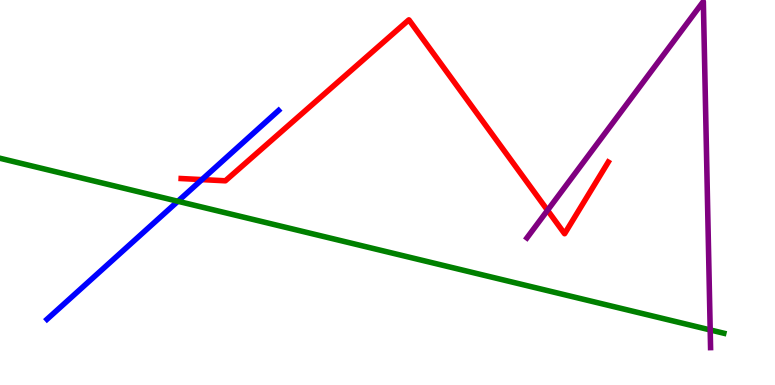[{'lines': ['blue', 'red'], 'intersections': [{'x': 2.61, 'y': 5.33}]}, {'lines': ['green', 'red'], 'intersections': []}, {'lines': ['purple', 'red'], 'intersections': [{'x': 7.06, 'y': 4.54}]}, {'lines': ['blue', 'green'], 'intersections': [{'x': 2.3, 'y': 4.77}]}, {'lines': ['blue', 'purple'], 'intersections': []}, {'lines': ['green', 'purple'], 'intersections': [{'x': 9.16, 'y': 1.43}]}]